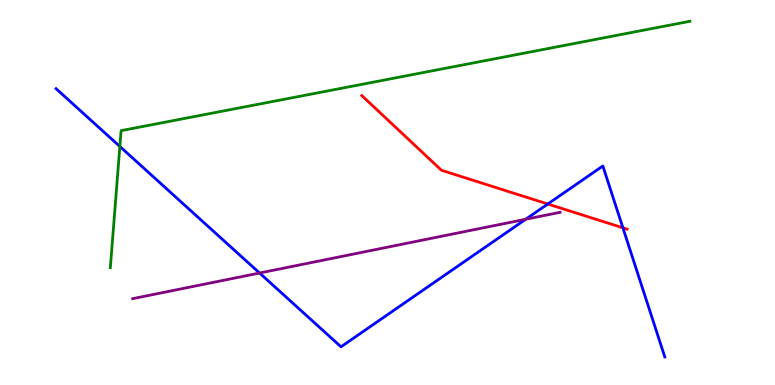[{'lines': ['blue', 'red'], 'intersections': [{'x': 7.07, 'y': 4.7}, {'x': 8.04, 'y': 4.08}]}, {'lines': ['green', 'red'], 'intersections': []}, {'lines': ['purple', 'red'], 'intersections': []}, {'lines': ['blue', 'green'], 'intersections': [{'x': 1.55, 'y': 6.2}]}, {'lines': ['blue', 'purple'], 'intersections': [{'x': 3.35, 'y': 2.91}, {'x': 6.78, 'y': 4.31}]}, {'lines': ['green', 'purple'], 'intersections': []}]